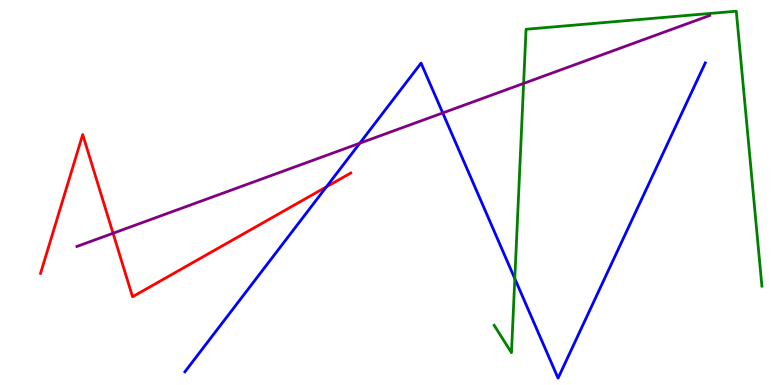[{'lines': ['blue', 'red'], 'intersections': [{'x': 4.21, 'y': 5.15}]}, {'lines': ['green', 'red'], 'intersections': []}, {'lines': ['purple', 'red'], 'intersections': [{'x': 1.46, 'y': 3.94}]}, {'lines': ['blue', 'green'], 'intersections': [{'x': 6.64, 'y': 2.76}]}, {'lines': ['blue', 'purple'], 'intersections': [{'x': 4.64, 'y': 6.28}, {'x': 5.71, 'y': 7.07}]}, {'lines': ['green', 'purple'], 'intersections': [{'x': 6.76, 'y': 7.83}]}]